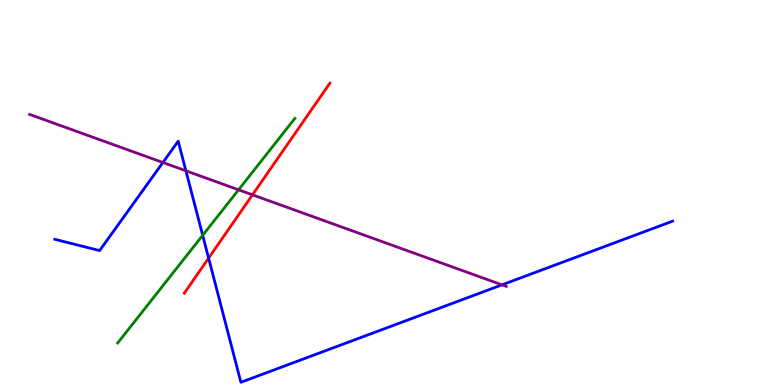[{'lines': ['blue', 'red'], 'intersections': [{'x': 2.69, 'y': 3.3}]}, {'lines': ['green', 'red'], 'intersections': []}, {'lines': ['purple', 'red'], 'intersections': [{'x': 3.26, 'y': 4.94}]}, {'lines': ['blue', 'green'], 'intersections': [{'x': 2.62, 'y': 3.89}]}, {'lines': ['blue', 'purple'], 'intersections': [{'x': 2.1, 'y': 5.78}, {'x': 2.4, 'y': 5.56}, {'x': 6.48, 'y': 2.6}]}, {'lines': ['green', 'purple'], 'intersections': [{'x': 3.08, 'y': 5.07}]}]